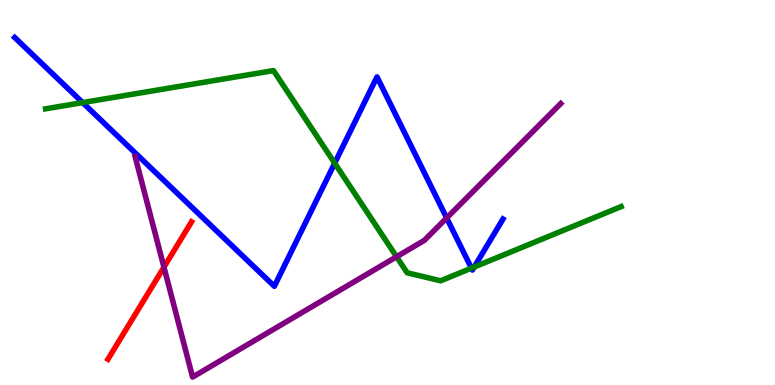[{'lines': ['blue', 'red'], 'intersections': []}, {'lines': ['green', 'red'], 'intersections': []}, {'lines': ['purple', 'red'], 'intersections': [{'x': 2.12, 'y': 3.06}]}, {'lines': ['blue', 'green'], 'intersections': [{'x': 1.07, 'y': 7.34}, {'x': 4.32, 'y': 5.76}, {'x': 6.08, 'y': 3.04}, {'x': 6.12, 'y': 3.06}]}, {'lines': ['blue', 'purple'], 'intersections': [{'x': 5.76, 'y': 4.34}]}, {'lines': ['green', 'purple'], 'intersections': [{'x': 5.12, 'y': 3.33}]}]